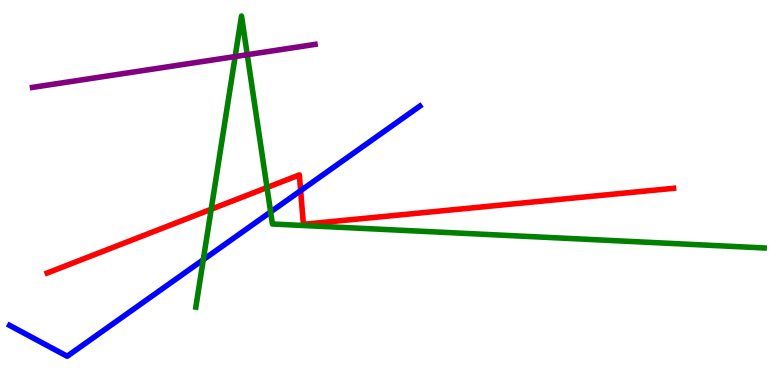[{'lines': ['blue', 'red'], 'intersections': [{'x': 3.88, 'y': 5.05}]}, {'lines': ['green', 'red'], 'intersections': [{'x': 2.73, 'y': 4.57}, {'x': 3.45, 'y': 5.13}]}, {'lines': ['purple', 'red'], 'intersections': []}, {'lines': ['blue', 'green'], 'intersections': [{'x': 2.62, 'y': 3.25}, {'x': 3.49, 'y': 4.49}]}, {'lines': ['blue', 'purple'], 'intersections': []}, {'lines': ['green', 'purple'], 'intersections': [{'x': 3.03, 'y': 8.53}, {'x': 3.19, 'y': 8.58}]}]